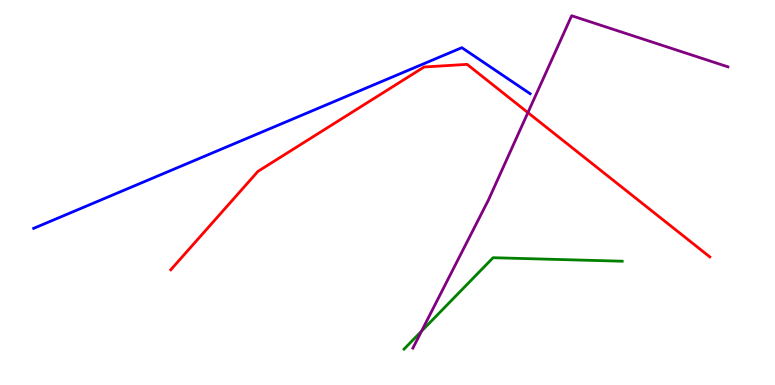[{'lines': ['blue', 'red'], 'intersections': []}, {'lines': ['green', 'red'], 'intersections': []}, {'lines': ['purple', 'red'], 'intersections': [{'x': 6.81, 'y': 7.08}]}, {'lines': ['blue', 'green'], 'intersections': []}, {'lines': ['blue', 'purple'], 'intersections': []}, {'lines': ['green', 'purple'], 'intersections': [{'x': 5.44, 'y': 1.4}]}]